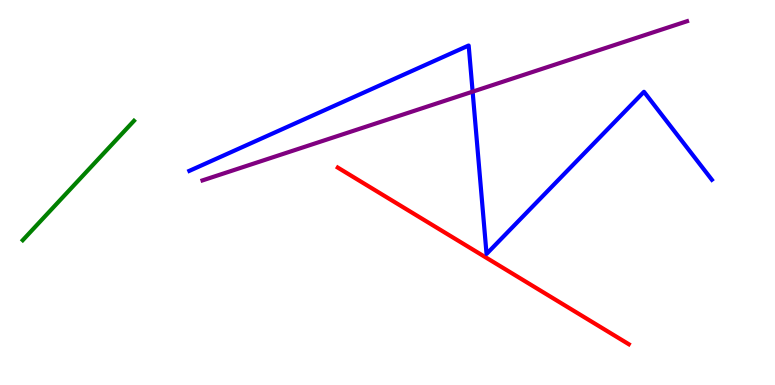[{'lines': ['blue', 'red'], 'intersections': []}, {'lines': ['green', 'red'], 'intersections': []}, {'lines': ['purple', 'red'], 'intersections': []}, {'lines': ['blue', 'green'], 'intersections': []}, {'lines': ['blue', 'purple'], 'intersections': [{'x': 6.1, 'y': 7.62}]}, {'lines': ['green', 'purple'], 'intersections': []}]